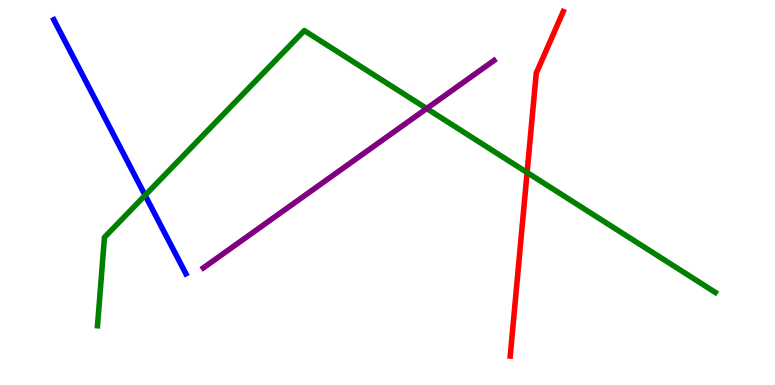[{'lines': ['blue', 'red'], 'intersections': []}, {'lines': ['green', 'red'], 'intersections': [{'x': 6.8, 'y': 5.52}]}, {'lines': ['purple', 'red'], 'intersections': []}, {'lines': ['blue', 'green'], 'intersections': [{'x': 1.87, 'y': 4.93}]}, {'lines': ['blue', 'purple'], 'intersections': []}, {'lines': ['green', 'purple'], 'intersections': [{'x': 5.51, 'y': 7.18}]}]